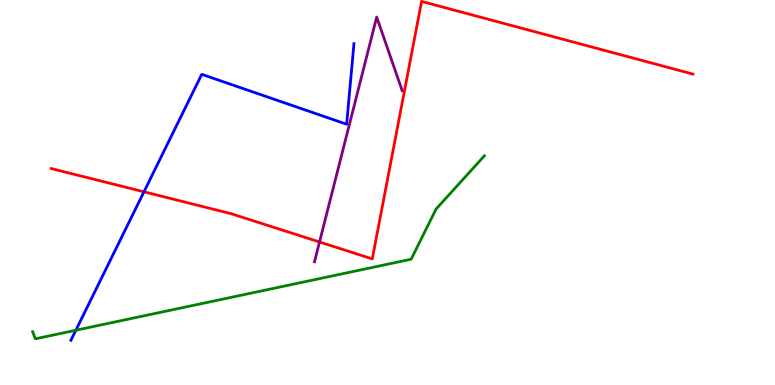[{'lines': ['blue', 'red'], 'intersections': [{'x': 1.86, 'y': 5.02}]}, {'lines': ['green', 'red'], 'intersections': []}, {'lines': ['purple', 'red'], 'intersections': [{'x': 4.12, 'y': 3.71}]}, {'lines': ['blue', 'green'], 'intersections': [{'x': 0.979, 'y': 1.42}]}, {'lines': ['blue', 'purple'], 'intersections': []}, {'lines': ['green', 'purple'], 'intersections': []}]